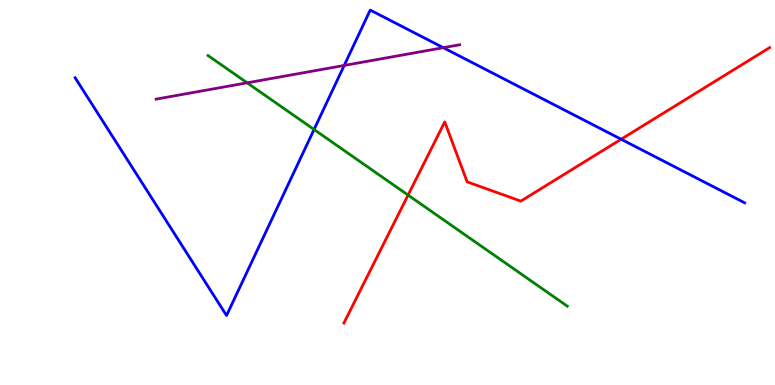[{'lines': ['blue', 'red'], 'intersections': [{'x': 8.01, 'y': 6.38}]}, {'lines': ['green', 'red'], 'intersections': [{'x': 5.27, 'y': 4.93}]}, {'lines': ['purple', 'red'], 'intersections': []}, {'lines': ['blue', 'green'], 'intersections': [{'x': 4.05, 'y': 6.64}]}, {'lines': ['blue', 'purple'], 'intersections': [{'x': 4.44, 'y': 8.3}, {'x': 5.72, 'y': 8.76}]}, {'lines': ['green', 'purple'], 'intersections': [{'x': 3.19, 'y': 7.85}]}]